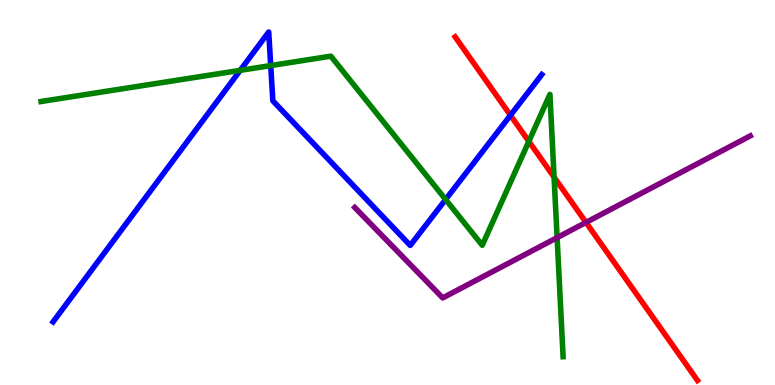[{'lines': ['blue', 'red'], 'intersections': [{'x': 6.59, 'y': 7.01}]}, {'lines': ['green', 'red'], 'intersections': [{'x': 6.82, 'y': 6.33}, {'x': 7.15, 'y': 5.4}]}, {'lines': ['purple', 'red'], 'intersections': [{'x': 7.56, 'y': 4.22}]}, {'lines': ['blue', 'green'], 'intersections': [{'x': 3.1, 'y': 8.17}, {'x': 3.49, 'y': 8.3}, {'x': 5.75, 'y': 4.82}]}, {'lines': ['blue', 'purple'], 'intersections': []}, {'lines': ['green', 'purple'], 'intersections': [{'x': 7.19, 'y': 3.83}]}]